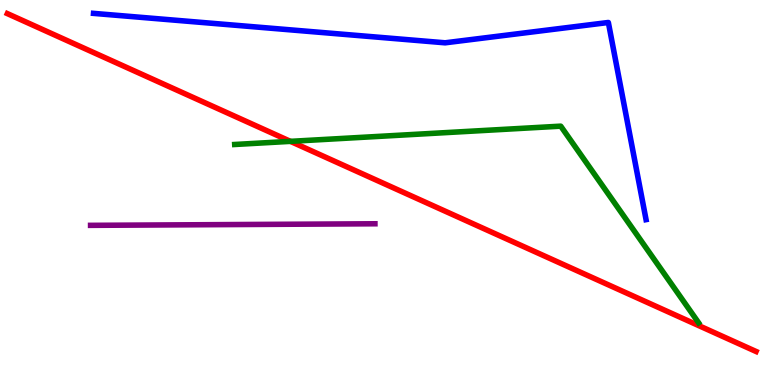[{'lines': ['blue', 'red'], 'intersections': []}, {'lines': ['green', 'red'], 'intersections': [{'x': 3.75, 'y': 6.33}]}, {'lines': ['purple', 'red'], 'intersections': []}, {'lines': ['blue', 'green'], 'intersections': []}, {'lines': ['blue', 'purple'], 'intersections': []}, {'lines': ['green', 'purple'], 'intersections': []}]